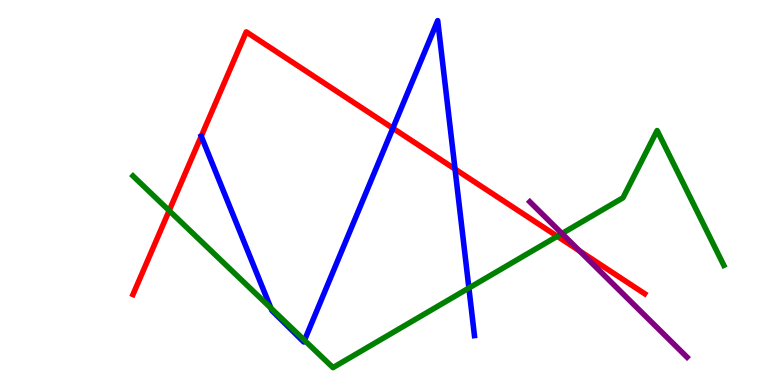[{'lines': ['blue', 'red'], 'intersections': [{'x': 2.6, 'y': 6.46}, {'x': 5.07, 'y': 6.67}, {'x': 5.87, 'y': 5.61}]}, {'lines': ['green', 'red'], 'intersections': [{'x': 2.18, 'y': 4.53}, {'x': 7.19, 'y': 3.86}]}, {'lines': ['purple', 'red'], 'intersections': [{'x': 7.48, 'y': 3.48}]}, {'lines': ['blue', 'green'], 'intersections': [{'x': 3.49, 'y': 2.0}, {'x': 3.93, 'y': 1.16}, {'x': 6.05, 'y': 2.52}]}, {'lines': ['blue', 'purple'], 'intersections': []}, {'lines': ['green', 'purple'], 'intersections': [{'x': 7.25, 'y': 3.93}]}]